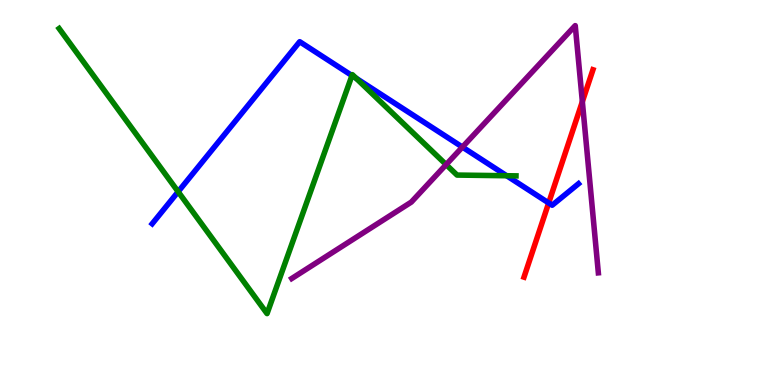[{'lines': ['blue', 'red'], 'intersections': [{'x': 7.08, 'y': 4.73}]}, {'lines': ['green', 'red'], 'intersections': []}, {'lines': ['purple', 'red'], 'intersections': [{'x': 7.51, 'y': 7.36}]}, {'lines': ['blue', 'green'], 'intersections': [{'x': 2.3, 'y': 5.02}, {'x': 4.54, 'y': 8.04}, {'x': 4.59, 'y': 7.97}, {'x': 6.54, 'y': 5.44}]}, {'lines': ['blue', 'purple'], 'intersections': [{'x': 5.97, 'y': 6.18}]}, {'lines': ['green', 'purple'], 'intersections': [{'x': 5.76, 'y': 5.72}]}]